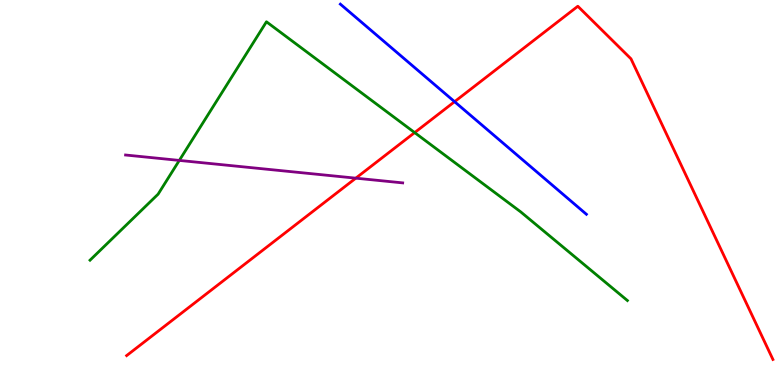[{'lines': ['blue', 'red'], 'intersections': [{'x': 5.87, 'y': 7.36}]}, {'lines': ['green', 'red'], 'intersections': [{'x': 5.35, 'y': 6.56}]}, {'lines': ['purple', 'red'], 'intersections': [{'x': 4.59, 'y': 5.37}]}, {'lines': ['blue', 'green'], 'intersections': []}, {'lines': ['blue', 'purple'], 'intersections': []}, {'lines': ['green', 'purple'], 'intersections': [{'x': 2.31, 'y': 5.83}]}]